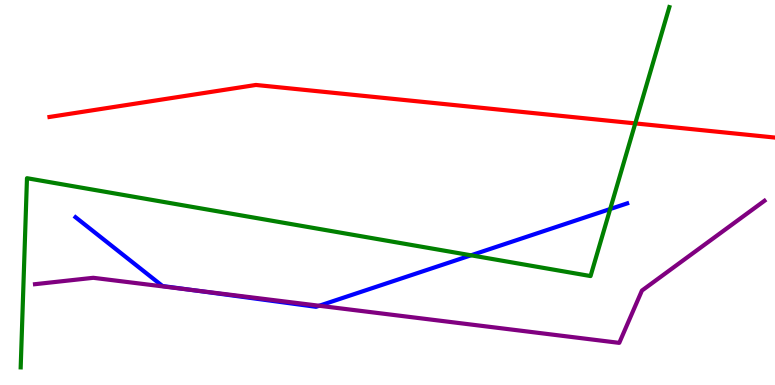[{'lines': ['blue', 'red'], 'intersections': []}, {'lines': ['green', 'red'], 'intersections': [{'x': 8.2, 'y': 6.79}]}, {'lines': ['purple', 'red'], 'intersections': []}, {'lines': ['blue', 'green'], 'intersections': [{'x': 6.08, 'y': 3.37}, {'x': 7.87, 'y': 4.57}]}, {'lines': ['blue', 'purple'], 'intersections': [{'x': 2.49, 'y': 2.46}, {'x': 4.12, 'y': 2.06}]}, {'lines': ['green', 'purple'], 'intersections': []}]